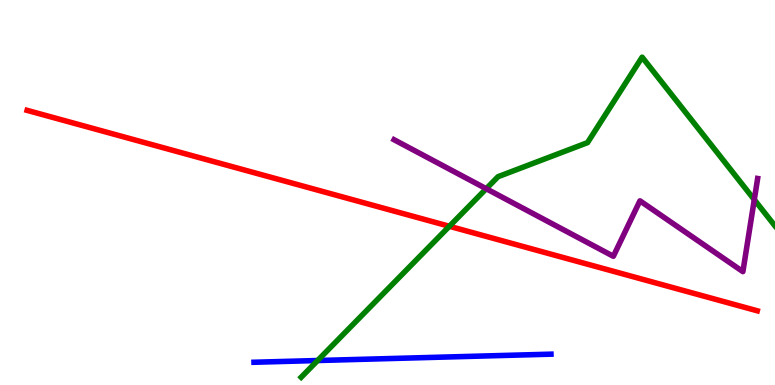[{'lines': ['blue', 'red'], 'intersections': []}, {'lines': ['green', 'red'], 'intersections': [{'x': 5.8, 'y': 4.12}]}, {'lines': ['purple', 'red'], 'intersections': []}, {'lines': ['blue', 'green'], 'intersections': [{'x': 4.1, 'y': 0.636}]}, {'lines': ['blue', 'purple'], 'intersections': []}, {'lines': ['green', 'purple'], 'intersections': [{'x': 6.27, 'y': 5.1}, {'x': 9.73, 'y': 4.81}]}]